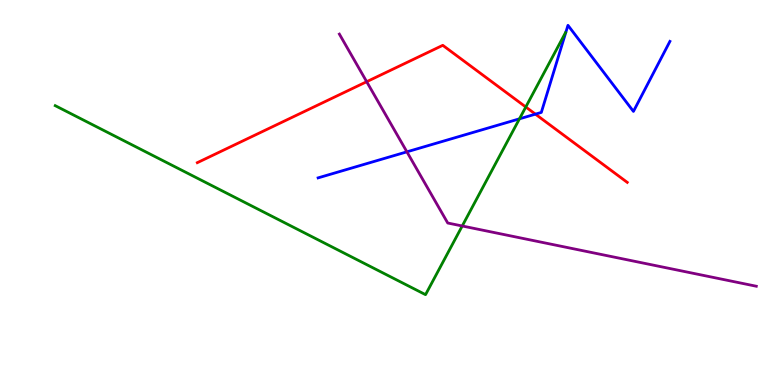[{'lines': ['blue', 'red'], 'intersections': [{'x': 6.91, 'y': 7.04}]}, {'lines': ['green', 'red'], 'intersections': [{'x': 6.78, 'y': 7.22}]}, {'lines': ['purple', 'red'], 'intersections': [{'x': 4.73, 'y': 7.88}]}, {'lines': ['blue', 'green'], 'intersections': [{'x': 6.7, 'y': 6.91}]}, {'lines': ['blue', 'purple'], 'intersections': [{'x': 5.25, 'y': 6.06}]}, {'lines': ['green', 'purple'], 'intersections': [{'x': 5.96, 'y': 4.13}]}]